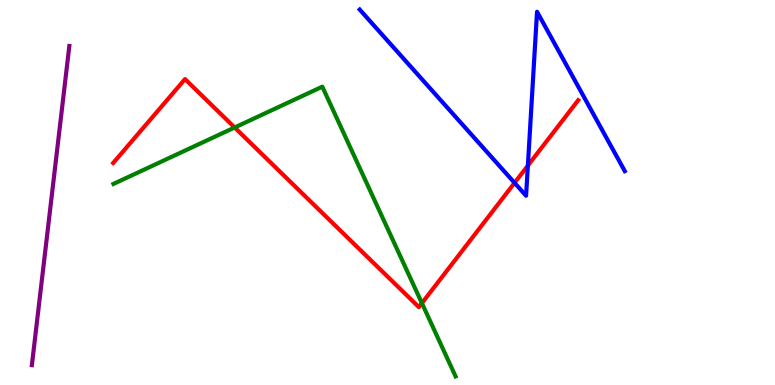[{'lines': ['blue', 'red'], 'intersections': [{'x': 6.64, 'y': 5.25}, {'x': 6.81, 'y': 5.7}]}, {'lines': ['green', 'red'], 'intersections': [{'x': 3.03, 'y': 6.69}, {'x': 5.44, 'y': 2.13}]}, {'lines': ['purple', 'red'], 'intersections': []}, {'lines': ['blue', 'green'], 'intersections': []}, {'lines': ['blue', 'purple'], 'intersections': []}, {'lines': ['green', 'purple'], 'intersections': []}]